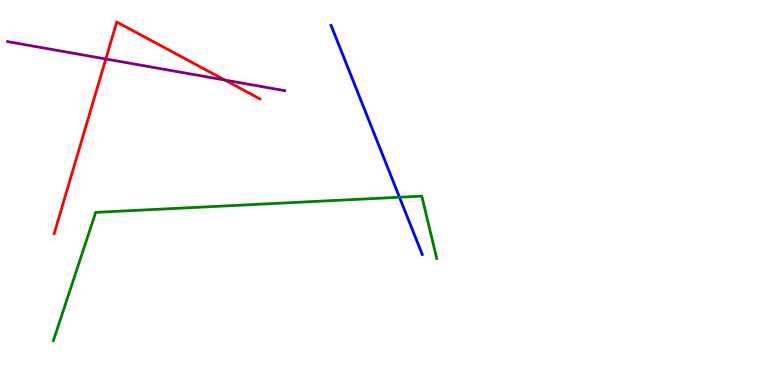[{'lines': ['blue', 'red'], 'intersections': []}, {'lines': ['green', 'red'], 'intersections': []}, {'lines': ['purple', 'red'], 'intersections': [{'x': 1.37, 'y': 8.47}, {'x': 2.9, 'y': 7.92}]}, {'lines': ['blue', 'green'], 'intersections': [{'x': 5.15, 'y': 4.88}]}, {'lines': ['blue', 'purple'], 'intersections': []}, {'lines': ['green', 'purple'], 'intersections': []}]